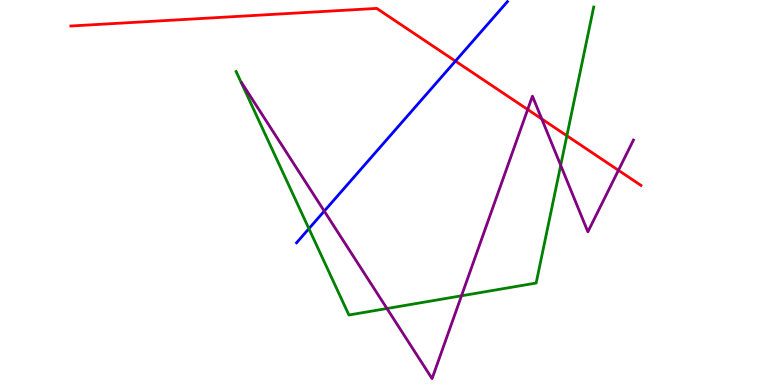[{'lines': ['blue', 'red'], 'intersections': [{'x': 5.88, 'y': 8.41}]}, {'lines': ['green', 'red'], 'intersections': [{'x': 7.31, 'y': 6.47}]}, {'lines': ['purple', 'red'], 'intersections': [{'x': 6.81, 'y': 7.16}, {'x': 6.99, 'y': 6.91}, {'x': 7.98, 'y': 5.58}]}, {'lines': ['blue', 'green'], 'intersections': [{'x': 3.99, 'y': 4.06}]}, {'lines': ['blue', 'purple'], 'intersections': [{'x': 4.18, 'y': 4.52}]}, {'lines': ['green', 'purple'], 'intersections': [{'x': 4.99, 'y': 1.99}, {'x': 5.95, 'y': 2.32}, {'x': 7.23, 'y': 5.71}]}]